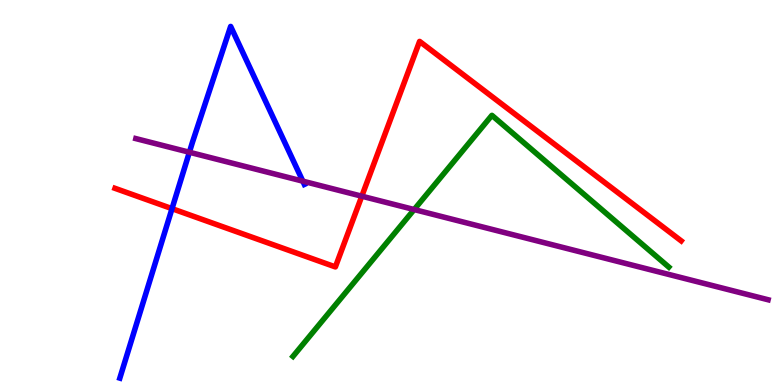[{'lines': ['blue', 'red'], 'intersections': [{'x': 2.22, 'y': 4.58}]}, {'lines': ['green', 'red'], 'intersections': []}, {'lines': ['purple', 'red'], 'intersections': [{'x': 4.67, 'y': 4.9}]}, {'lines': ['blue', 'green'], 'intersections': []}, {'lines': ['blue', 'purple'], 'intersections': [{'x': 2.44, 'y': 6.05}, {'x': 3.91, 'y': 5.29}]}, {'lines': ['green', 'purple'], 'intersections': [{'x': 5.34, 'y': 4.56}]}]